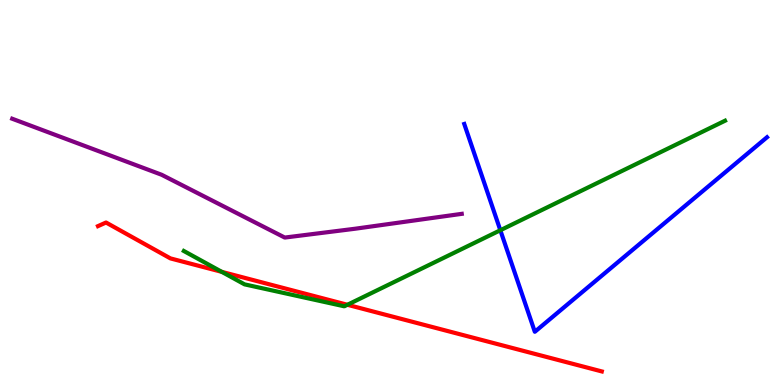[{'lines': ['blue', 'red'], 'intersections': []}, {'lines': ['green', 'red'], 'intersections': [{'x': 2.86, 'y': 2.94}, {'x': 4.48, 'y': 2.08}]}, {'lines': ['purple', 'red'], 'intersections': []}, {'lines': ['blue', 'green'], 'intersections': [{'x': 6.46, 'y': 4.02}]}, {'lines': ['blue', 'purple'], 'intersections': []}, {'lines': ['green', 'purple'], 'intersections': []}]